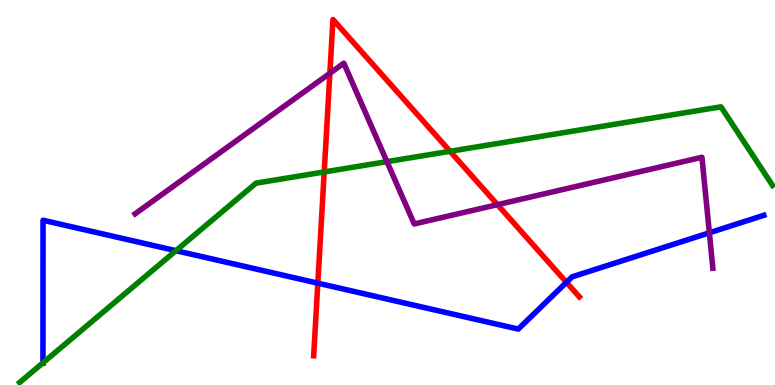[{'lines': ['blue', 'red'], 'intersections': [{'x': 4.1, 'y': 2.64}, {'x': 7.31, 'y': 2.67}]}, {'lines': ['green', 'red'], 'intersections': [{'x': 4.18, 'y': 5.53}, {'x': 5.81, 'y': 6.07}]}, {'lines': ['purple', 'red'], 'intersections': [{'x': 4.26, 'y': 8.1}, {'x': 6.42, 'y': 4.68}]}, {'lines': ['blue', 'green'], 'intersections': [{'x': 0.554, 'y': 0.576}, {'x': 2.27, 'y': 3.49}]}, {'lines': ['blue', 'purple'], 'intersections': [{'x': 9.15, 'y': 3.95}]}, {'lines': ['green', 'purple'], 'intersections': [{'x': 4.99, 'y': 5.8}]}]